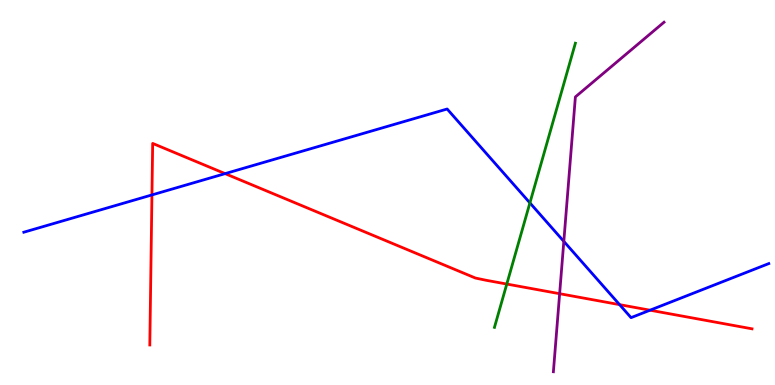[{'lines': ['blue', 'red'], 'intersections': [{'x': 1.96, 'y': 4.94}, {'x': 2.9, 'y': 5.49}, {'x': 7.99, 'y': 2.09}, {'x': 8.39, 'y': 1.94}]}, {'lines': ['green', 'red'], 'intersections': [{'x': 6.54, 'y': 2.62}]}, {'lines': ['purple', 'red'], 'intersections': [{'x': 7.22, 'y': 2.37}]}, {'lines': ['blue', 'green'], 'intersections': [{'x': 6.84, 'y': 4.73}]}, {'lines': ['blue', 'purple'], 'intersections': [{'x': 7.28, 'y': 3.73}]}, {'lines': ['green', 'purple'], 'intersections': []}]